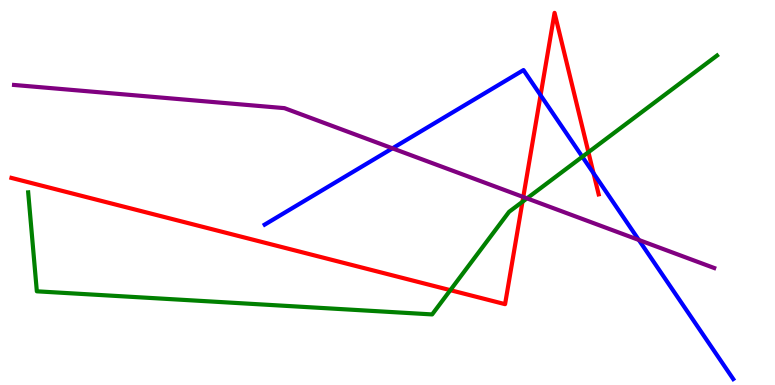[{'lines': ['blue', 'red'], 'intersections': [{'x': 6.98, 'y': 7.53}, {'x': 7.66, 'y': 5.5}]}, {'lines': ['green', 'red'], 'intersections': [{'x': 5.81, 'y': 2.46}, {'x': 6.74, 'y': 4.76}, {'x': 7.59, 'y': 6.05}]}, {'lines': ['purple', 'red'], 'intersections': [{'x': 6.75, 'y': 4.88}]}, {'lines': ['blue', 'green'], 'intersections': [{'x': 7.51, 'y': 5.93}]}, {'lines': ['blue', 'purple'], 'intersections': [{'x': 5.06, 'y': 6.15}, {'x': 8.24, 'y': 3.77}]}, {'lines': ['green', 'purple'], 'intersections': [{'x': 6.8, 'y': 4.85}]}]